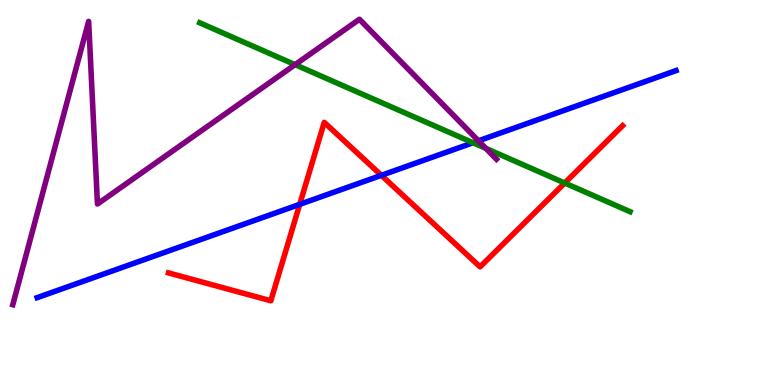[{'lines': ['blue', 'red'], 'intersections': [{'x': 3.87, 'y': 4.69}, {'x': 4.92, 'y': 5.45}]}, {'lines': ['green', 'red'], 'intersections': [{'x': 7.29, 'y': 5.25}]}, {'lines': ['purple', 'red'], 'intersections': []}, {'lines': ['blue', 'green'], 'intersections': [{'x': 6.1, 'y': 6.29}]}, {'lines': ['blue', 'purple'], 'intersections': [{'x': 6.17, 'y': 6.34}]}, {'lines': ['green', 'purple'], 'intersections': [{'x': 3.81, 'y': 8.32}, {'x': 6.27, 'y': 6.15}]}]